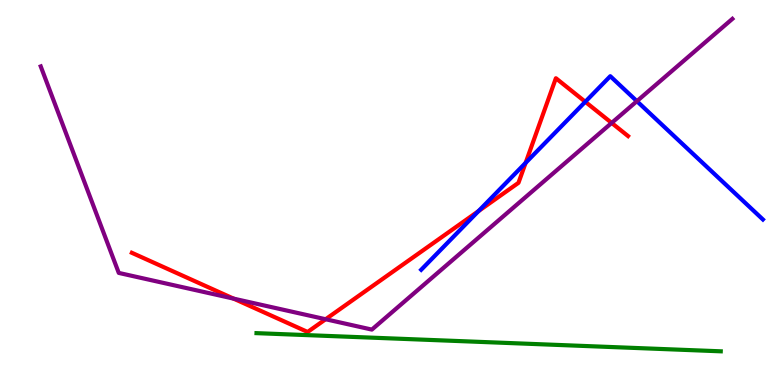[{'lines': ['blue', 'red'], 'intersections': [{'x': 6.17, 'y': 4.52}, {'x': 6.78, 'y': 5.77}, {'x': 7.55, 'y': 7.36}]}, {'lines': ['green', 'red'], 'intersections': []}, {'lines': ['purple', 'red'], 'intersections': [{'x': 3.01, 'y': 2.24}, {'x': 4.2, 'y': 1.71}, {'x': 7.89, 'y': 6.81}]}, {'lines': ['blue', 'green'], 'intersections': []}, {'lines': ['blue', 'purple'], 'intersections': [{'x': 8.22, 'y': 7.37}]}, {'lines': ['green', 'purple'], 'intersections': []}]